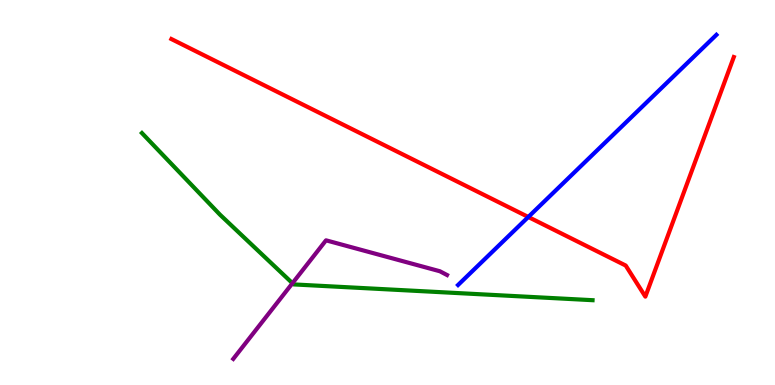[{'lines': ['blue', 'red'], 'intersections': [{'x': 6.82, 'y': 4.36}]}, {'lines': ['green', 'red'], 'intersections': []}, {'lines': ['purple', 'red'], 'intersections': []}, {'lines': ['blue', 'green'], 'intersections': []}, {'lines': ['blue', 'purple'], 'intersections': []}, {'lines': ['green', 'purple'], 'intersections': [{'x': 3.77, 'y': 2.64}]}]